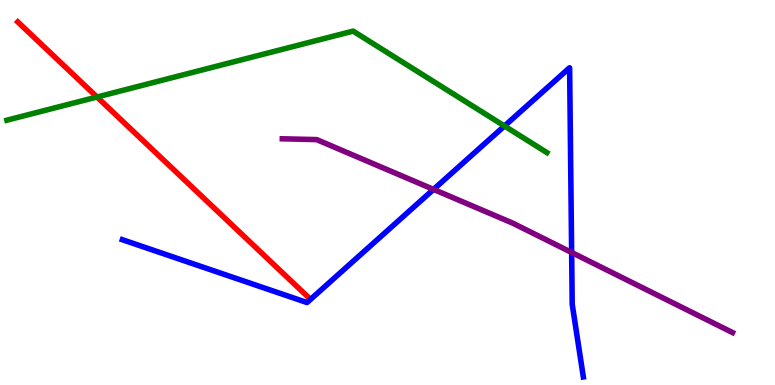[{'lines': ['blue', 'red'], 'intersections': []}, {'lines': ['green', 'red'], 'intersections': [{'x': 1.25, 'y': 7.48}]}, {'lines': ['purple', 'red'], 'intersections': []}, {'lines': ['blue', 'green'], 'intersections': [{'x': 6.51, 'y': 6.73}]}, {'lines': ['blue', 'purple'], 'intersections': [{'x': 5.59, 'y': 5.08}, {'x': 7.38, 'y': 3.44}]}, {'lines': ['green', 'purple'], 'intersections': []}]